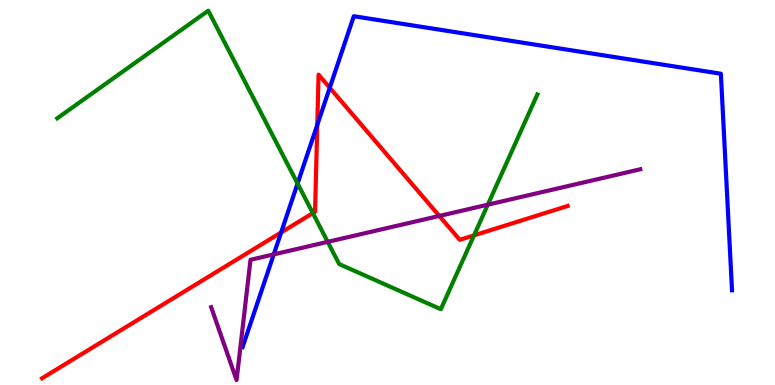[{'lines': ['blue', 'red'], 'intersections': [{'x': 3.63, 'y': 3.96}, {'x': 4.09, 'y': 6.76}, {'x': 4.25, 'y': 7.72}]}, {'lines': ['green', 'red'], 'intersections': [{'x': 4.04, 'y': 4.46}, {'x': 6.12, 'y': 3.89}]}, {'lines': ['purple', 'red'], 'intersections': [{'x': 5.67, 'y': 4.39}]}, {'lines': ['blue', 'green'], 'intersections': [{'x': 3.84, 'y': 5.23}]}, {'lines': ['blue', 'purple'], 'intersections': [{'x': 3.53, 'y': 3.39}]}, {'lines': ['green', 'purple'], 'intersections': [{'x': 4.23, 'y': 3.72}, {'x': 6.29, 'y': 4.68}]}]